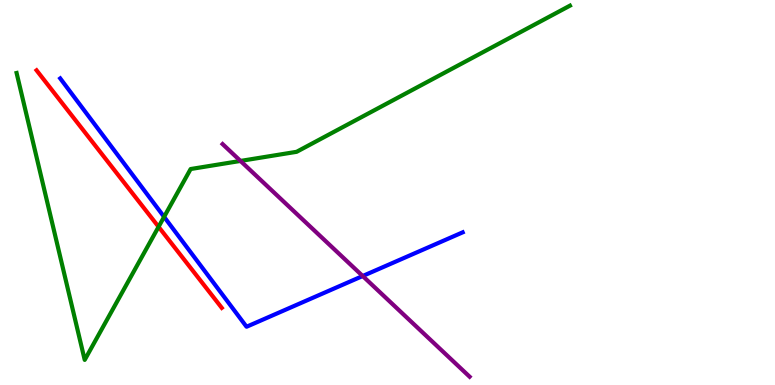[{'lines': ['blue', 'red'], 'intersections': []}, {'lines': ['green', 'red'], 'intersections': [{'x': 2.05, 'y': 4.11}]}, {'lines': ['purple', 'red'], 'intersections': []}, {'lines': ['blue', 'green'], 'intersections': [{'x': 2.12, 'y': 4.37}]}, {'lines': ['blue', 'purple'], 'intersections': [{'x': 4.68, 'y': 2.83}]}, {'lines': ['green', 'purple'], 'intersections': [{'x': 3.1, 'y': 5.82}]}]